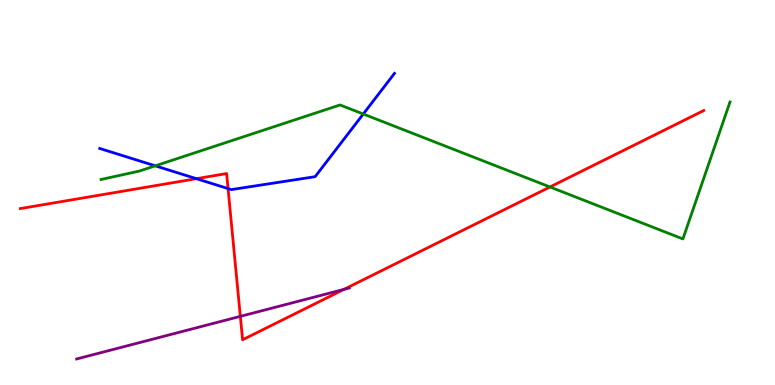[{'lines': ['blue', 'red'], 'intersections': [{'x': 2.53, 'y': 5.36}, {'x': 2.94, 'y': 5.1}]}, {'lines': ['green', 'red'], 'intersections': [{'x': 7.1, 'y': 5.14}]}, {'lines': ['purple', 'red'], 'intersections': [{'x': 3.1, 'y': 1.78}, {'x': 4.44, 'y': 2.48}]}, {'lines': ['blue', 'green'], 'intersections': [{'x': 2.0, 'y': 5.69}, {'x': 4.69, 'y': 7.04}]}, {'lines': ['blue', 'purple'], 'intersections': []}, {'lines': ['green', 'purple'], 'intersections': []}]